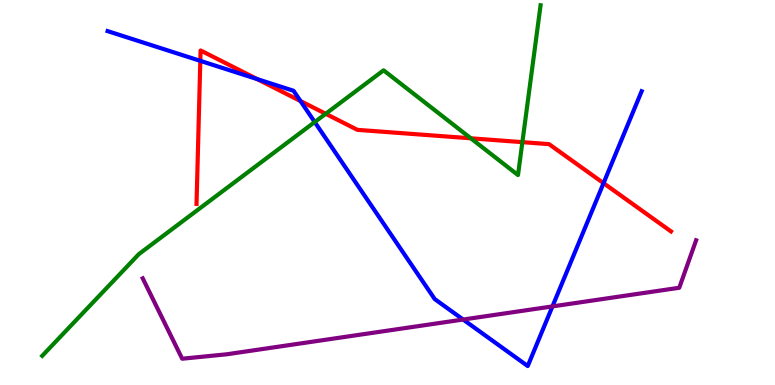[{'lines': ['blue', 'red'], 'intersections': [{'x': 2.58, 'y': 8.42}, {'x': 3.32, 'y': 7.95}, {'x': 3.88, 'y': 7.38}, {'x': 7.79, 'y': 5.24}]}, {'lines': ['green', 'red'], 'intersections': [{'x': 4.2, 'y': 7.04}, {'x': 6.08, 'y': 6.41}, {'x': 6.74, 'y': 6.31}]}, {'lines': ['purple', 'red'], 'intersections': []}, {'lines': ['blue', 'green'], 'intersections': [{'x': 4.06, 'y': 6.83}]}, {'lines': ['blue', 'purple'], 'intersections': [{'x': 5.98, 'y': 1.7}, {'x': 7.13, 'y': 2.04}]}, {'lines': ['green', 'purple'], 'intersections': []}]